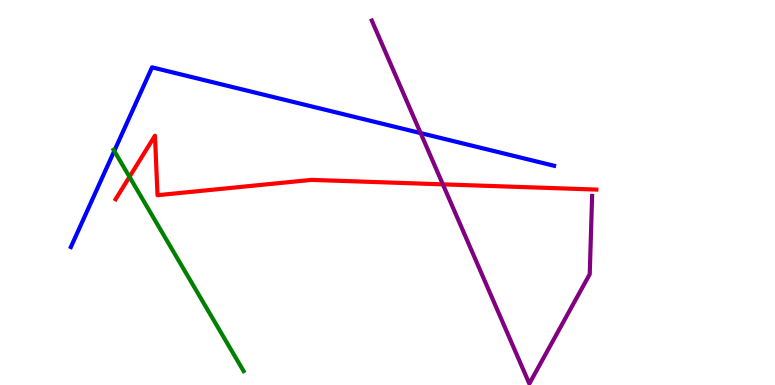[{'lines': ['blue', 'red'], 'intersections': []}, {'lines': ['green', 'red'], 'intersections': [{'x': 1.67, 'y': 5.41}]}, {'lines': ['purple', 'red'], 'intersections': [{'x': 5.71, 'y': 5.21}]}, {'lines': ['blue', 'green'], 'intersections': [{'x': 1.47, 'y': 6.08}]}, {'lines': ['blue', 'purple'], 'intersections': [{'x': 5.43, 'y': 6.54}]}, {'lines': ['green', 'purple'], 'intersections': []}]